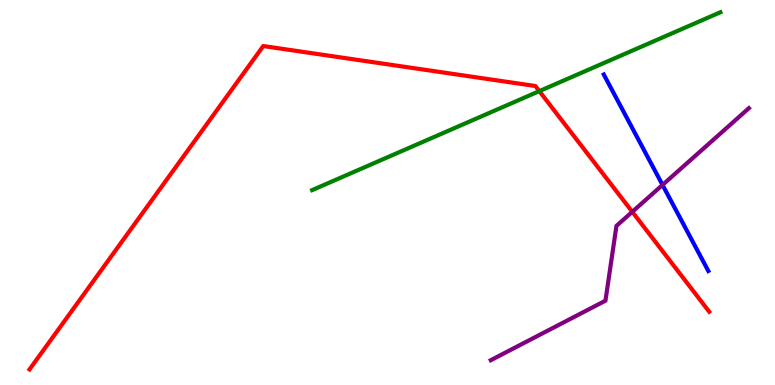[{'lines': ['blue', 'red'], 'intersections': []}, {'lines': ['green', 'red'], 'intersections': [{'x': 6.96, 'y': 7.63}]}, {'lines': ['purple', 'red'], 'intersections': [{'x': 8.16, 'y': 4.5}]}, {'lines': ['blue', 'green'], 'intersections': []}, {'lines': ['blue', 'purple'], 'intersections': [{'x': 8.55, 'y': 5.2}]}, {'lines': ['green', 'purple'], 'intersections': []}]